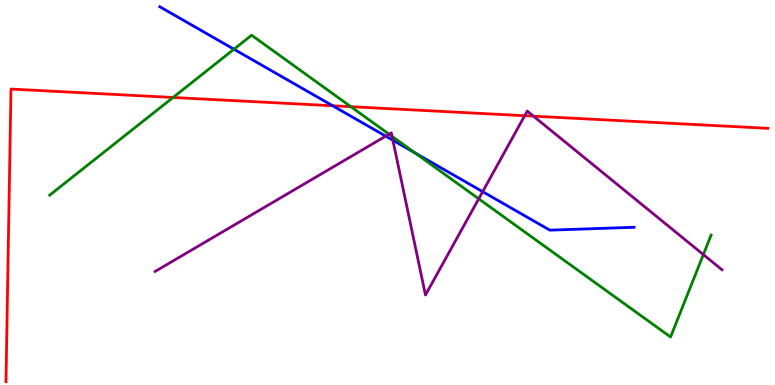[{'lines': ['blue', 'red'], 'intersections': [{'x': 4.29, 'y': 7.25}]}, {'lines': ['green', 'red'], 'intersections': [{'x': 2.23, 'y': 7.47}, {'x': 4.53, 'y': 7.23}]}, {'lines': ['purple', 'red'], 'intersections': [{'x': 6.77, 'y': 6.99}, {'x': 6.88, 'y': 6.98}]}, {'lines': ['blue', 'green'], 'intersections': [{'x': 3.02, 'y': 8.72}, {'x': 5.36, 'y': 6.03}]}, {'lines': ['blue', 'purple'], 'intersections': [{'x': 4.98, 'y': 6.46}, {'x': 5.07, 'y': 6.36}, {'x': 6.23, 'y': 5.02}]}, {'lines': ['green', 'purple'], 'intersections': [{'x': 5.02, 'y': 6.51}, {'x': 5.06, 'y': 6.46}, {'x': 6.18, 'y': 4.84}, {'x': 9.08, 'y': 3.39}]}]